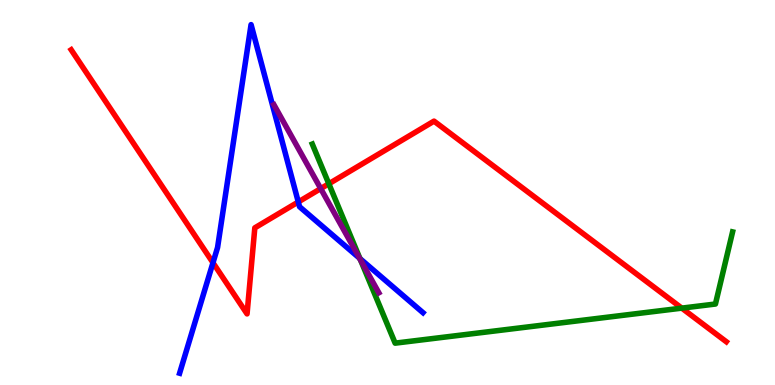[{'lines': ['blue', 'red'], 'intersections': [{'x': 2.75, 'y': 3.18}, {'x': 3.85, 'y': 4.75}]}, {'lines': ['green', 'red'], 'intersections': [{'x': 4.24, 'y': 5.23}, {'x': 8.8, 'y': 2.0}]}, {'lines': ['purple', 'red'], 'intersections': [{'x': 4.14, 'y': 5.1}]}, {'lines': ['blue', 'green'], 'intersections': [{'x': 4.64, 'y': 3.28}]}, {'lines': ['blue', 'purple'], 'intersections': [{'x': 4.64, 'y': 3.29}]}, {'lines': ['green', 'purple'], 'intersections': [{'x': 4.65, 'y': 3.25}]}]